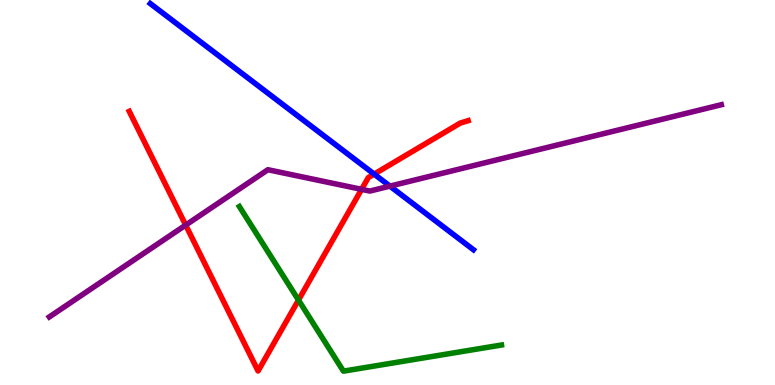[{'lines': ['blue', 'red'], 'intersections': [{'x': 4.83, 'y': 5.48}]}, {'lines': ['green', 'red'], 'intersections': [{'x': 3.85, 'y': 2.21}]}, {'lines': ['purple', 'red'], 'intersections': [{'x': 2.4, 'y': 4.15}, {'x': 4.67, 'y': 5.08}]}, {'lines': ['blue', 'green'], 'intersections': []}, {'lines': ['blue', 'purple'], 'intersections': [{'x': 5.03, 'y': 5.17}]}, {'lines': ['green', 'purple'], 'intersections': []}]